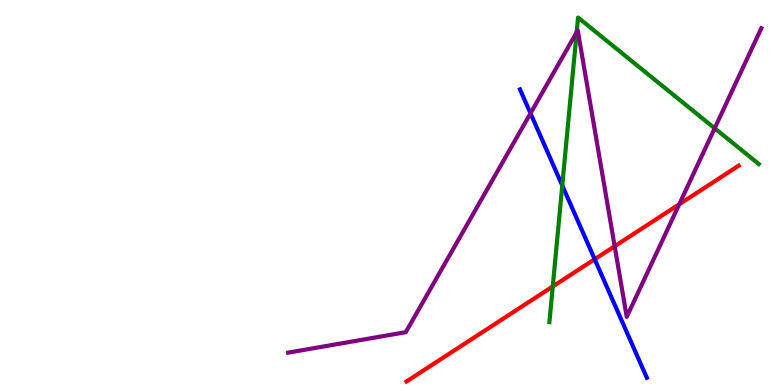[{'lines': ['blue', 'red'], 'intersections': [{'x': 7.67, 'y': 3.27}]}, {'lines': ['green', 'red'], 'intersections': [{'x': 7.13, 'y': 2.56}]}, {'lines': ['purple', 'red'], 'intersections': [{'x': 7.93, 'y': 3.6}, {'x': 8.76, 'y': 4.69}]}, {'lines': ['blue', 'green'], 'intersections': [{'x': 7.25, 'y': 5.18}]}, {'lines': ['blue', 'purple'], 'intersections': [{'x': 6.85, 'y': 7.06}]}, {'lines': ['green', 'purple'], 'intersections': [{'x': 7.44, 'y': 9.16}, {'x': 9.22, 'y': 6.67}]}]